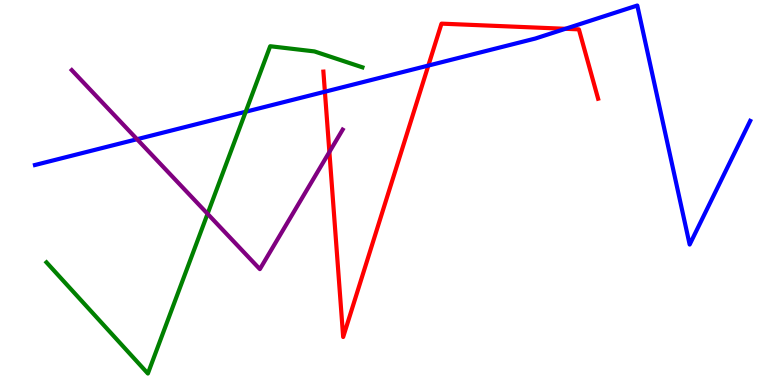[{'lines': ['blue', 'red'], 'intersections': [{'x': 4.19, 'y': 7.62}, {'x': 5.53, 'y': 8.3}, {'x': 7.3, 'y': 9.25}]}, {'lines': ['green', 'red'], 'intersections': []}, {'lines': ['purple', 'red'], 'intersections': [{'x': 4.25, 'y': 6.05}]}, {'lines': ['blue', 'green'], 'intersections': [{'x': 3.17, 'y': 7.1}]}, {'lines': ['blue', 'purple'], 'intersections': [{'x': 1.77, 'y': 6.38}]}, {'lines': ['green', 'purple'], 'intersections': [{'x': 2.68, 'y': 4.45}]}]